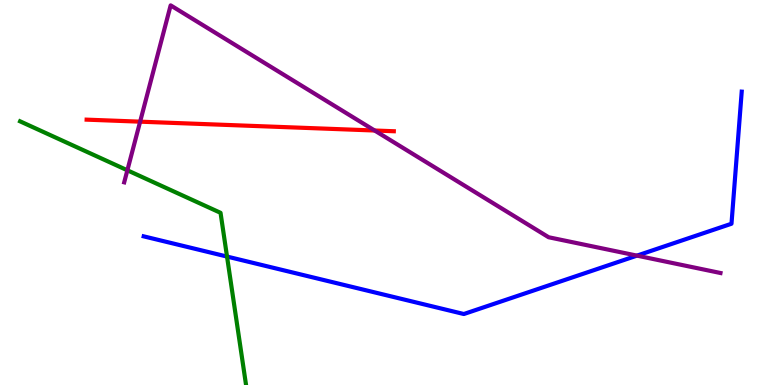[{'lines': ['blue', 'red'], 'intersections': []}, {'lines': ['green', 'red'], 'intersections': []}, {'lines': ['purple', 'red'], 'intersections': [{'x': 1.81, 'y': 6.84}, {'x': 4.83, 'y': 6.61}]}, {'lines': ['blue', 'green'], 'intersections': [{'x': 2.93, 'y': 3.34}]}, {'lines': ['blue', 'purple'], 'intersections': [{'x': 8.22, 'y': 3.36}]}, {'lines': ['green', 'purple'], 'intersections': [{'x': 1.64, 'y': 5.58}]}]